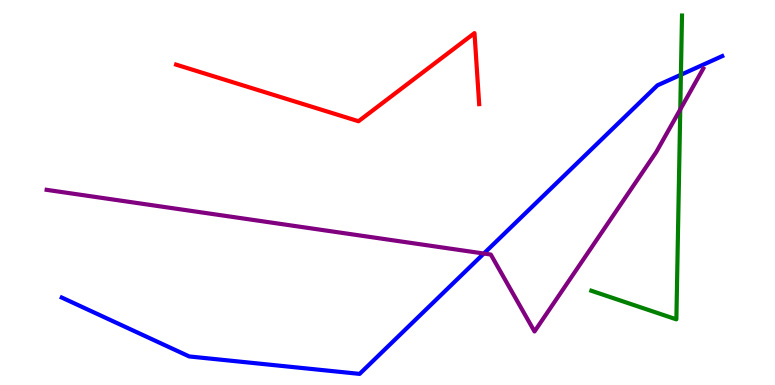[{'lines': ['blue', 'red'], 'intersections': []}, {'lines': ['green', 'red'], 'intersections': []}, {'lines': ['purple', 'red'], 'intersections': []}, {'lines': ['blue', 'green'], 'intersections': [{'x': 8.79, 'y': 8.06}]}, {'lines': ['blue', 'purple'], 'intersections': [{'x': 6.24, 'y': 3.41}]}, {'lines': ['green', 'purple'], 'intersections': [{'x': 8.78, 'y': 7.16}]}]